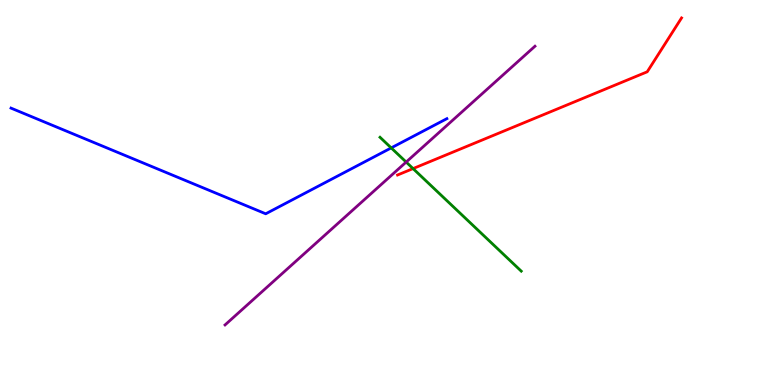[{'lines': ['blue', 'red'], 'intersections': []}, {'lines': ['green', 'red'], 'intersections': [{'x': 5.33, 'y': 5.62}]}, {'lines': ['purple', 'red'], 'intersections': []}, {'lines': ['blue', 'green'], 'intersections': [{'x': 5.05, 'y': 6.16}]}, {'lines': ['blue', 'purple'], 'intersections': []}, {'lines': ['green', 'purple'], 'intersections': [{'x': 5.24, 'y': 5.79}]}]